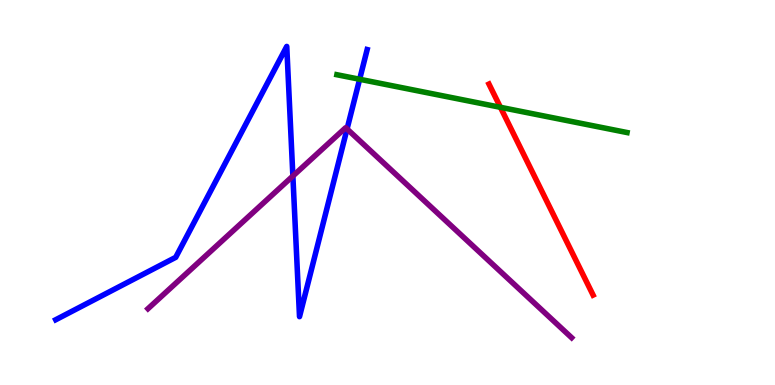[{'lines': ['blue', 'red'], 'intersections': []}, {'lines': ['green', 'red'], 'intersections': [{'x': 6.46, 'y': 7.21}]}, {'lines': ['purple', 'red'], 'intersections': []}, {'lines': ['blue', 'green'], 'intersections': [{'x': 4.64, 'y': 7.94}]}, {'lines': ['blue', 'purple'], 'intersections': [{'x': 3.78, 'y': 5.43}, {'x': 4.48, 'y': 6.65}]}, {'lines': ['green', 'purple'], 'intersections': []}]